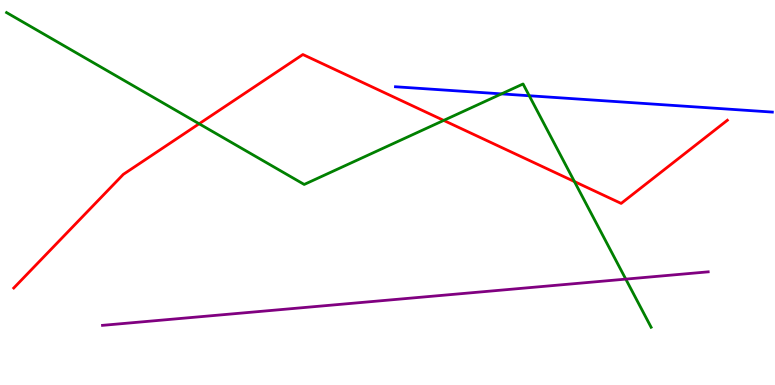[{'lines': ['blue', 'red'], 'intersections': []}, {'lines': ['green', 'red'], 'intersections': [{'x': 2.57, 'y': 6.79}, {'x': 5.73, 'y': 6.87}, {'x': 7.41, 'y': 5.28}]}, {'lines': ['purple', 'red'], 'intersections': []}, {'lines': ['blue', 'green'], 'intersections': [{'x': 6.47, 'y': 7.56}, {'x': 6.83, 'y': 7.51}]}, {'lines': ['blue', 'purple'], 'intersections': []}, {'lines': ['green', 'purple'], 'intersections': [{'x': 8.07, 'y': 2.75}]}]